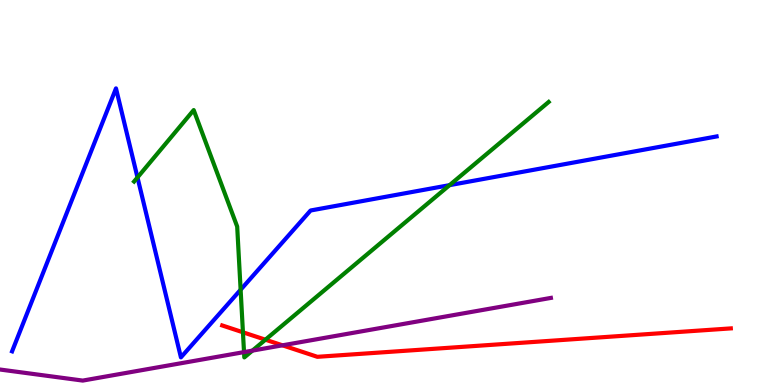[{'lines': ['blue', 'red'], 'intersections': []}, {'lines': ['green', 'red'], 'intersections': [{'x': 3.13, 'y': 1.37}, {'x': 3.42, 'y': 1.18}]}, {'lines': ['purple', 'red'], 'intersections': [{'x': 3.64, 'y': 1.03}]}, {'lines': ['blue', 'green'], 'intersections': [{'x': 1.77, 'y': 5.39}, {'x': 3.1, 'y': 2.47}, {'x': 5.8, 'y': 5.19}]}, {'lines': ['blue', 'purple'], 'intersections': []}, {'lines': ['green', 'purple'], 'intersections': [{'x': 3.15, 'y': 0.854}, {'x': 3.26, 'y': 0.893}]}]